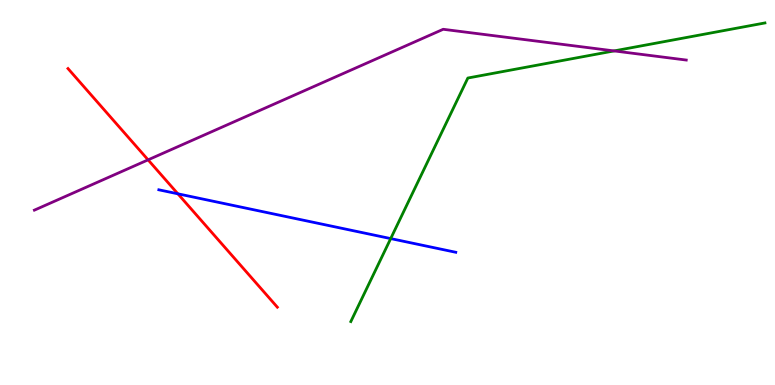[{'lines': ['blue', 'red'], 'intersections': [{'x': 2.3, 'y': 4.97}]}, {'lines': ['green', 'red'], 'intersections': []}, {'lines': ['purple', 'red'], 'intersections': [{'x': 1.91, 'y': 5.85}]}, {'lines': ['blue', 'green'], 'intersections': [{'x': 5.04, 'y': 3.8}]}, {'lines': ['blue', 'purple'], 'intersections': []}, {'lines': ['green', 'purple'], 'intersections': [{'x': 7.92, 'y': 8.68}]}]